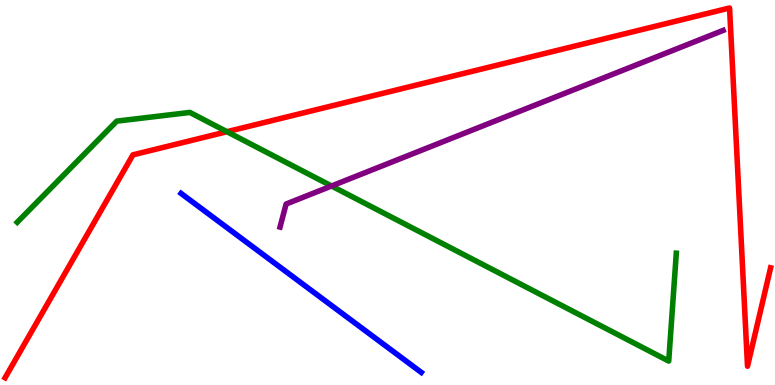[{'lines': ['blue', 'red'], 'intersections': []}, {'lines': ['green', 'red'], 'intersections': [{'x': 2.93, 'y': 6.58}]}, {'lines': ['purple', 'red'], 'intersections': []}, {'lines': ['blue', 'green'], 'intersections': []}, {'lines': ['blue', 'purple'], 'intersections': []}, {'lines': ['green', 'purple'], 'intersections': [{'x': 4.28, 'y': 5.17}]}]